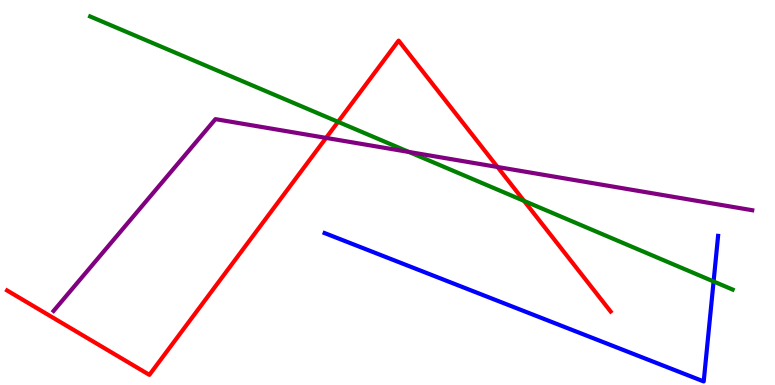[{'lines': ['blue', 'red'], 'intersections': []}, {'lines': ['green', 'red'], 'intersections': [{'x': 4.36, 'y': 6.84}, {'x': 6.76, 'y': 4.78}]}, {'lines': ['purple', 'red'], 'intersections': [{'x': 4.21, 'y': 6.42}, {'x': 6.42, 'y': 5.66}]}, {'lines': ['blue', 'green'], 'intersections': [{'x': 9.21, 'y': 2.69}]}, {'lines': ['blue', 'purple'], 'intersections': []}, {'lines': ['green', 'purple'], 'intersections': [{'x': 5.28, 'y': 6.05}]}]